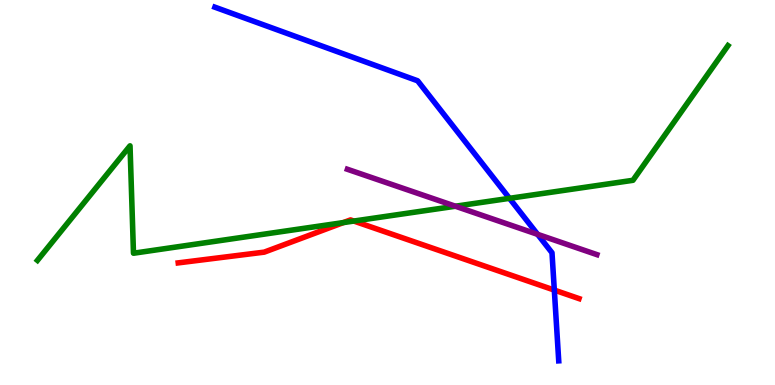[{'lines': ['blue', 'red'], 'intersections': [{'x': 7.15, 'y': 2.47}]}, {'lines': ['green', 'red'], 'intersections': [{'x': 4.43, 'y': 4.22}, {'x': 4.57, 'y': 4.26}]}, {'lines': ['purple', 'red'], 'intersections': []}, {'lines': ['blue', 'green'], 'intersections': [{'x': 6.57, 'y': 4.85}]}, {'lines': ['blue', 'purple'], 'intersections': [{'x': 6.94, 'y': 3.91}]}, {'lines': ['green', 'purple'], 'intersections': [{'x': 5.88, 'y': 4.64}]}]